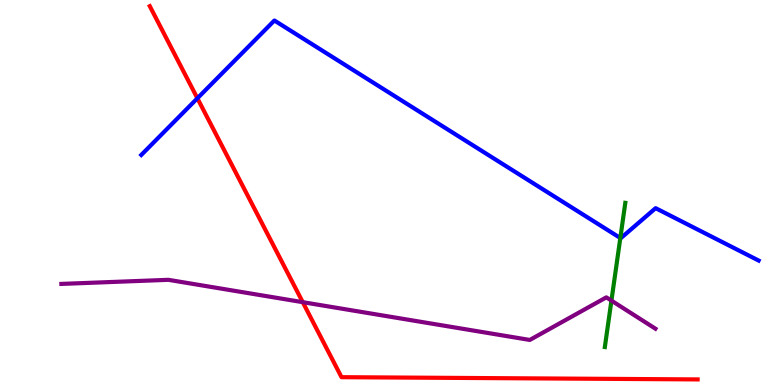[{'lines': ['blue', 'red'], 'intersections': [{'x': 2.55, 'y': 7.45}]}, {'lines': ['green', 'red'], 'intersections': []}, {'lines': ['purple', 'red'], 'intersections': [{'x': 3.91, 'y': 2.15}]}, {'lines': ['blue', 'green'], 'intersections': [{'x': 8.0, 'y': 3.82}]}, {'lines': ['blue', 'purple'], 'intersections': []}, {'lines': ['green', 'purple'], 'intersections': [{'x': 7.89, 'y': 2.19}]}]